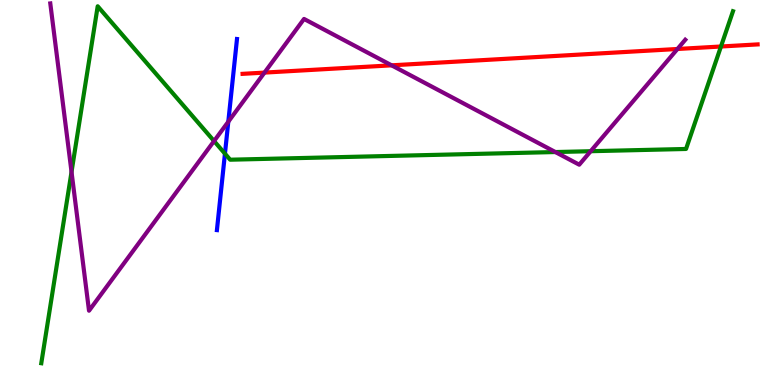[{'lines': ['blue', 'red'], 'intersections': []}, {'lines': ['green', 'red'], 'intersections': [{'x': 9.3, 'y': 8.79}]}, {'lines': ['purple', 'red'], 'intersections': [{'x': 3.41, 'y': 8.11}, {'x': 5.05, 'y': 8.3}, {'x': 8.74, 'y': 8.73}]}, {'lines': ['blue', 'green'], 'intersections': [{'x': 2.9, 'y': 6.01}]}, {'lines': ['blue', 'purple'], 'intersections': [{'x': 2.95, 'y': 6.84}]}, {'lines': ['green', 'purple'], 'intersections': [{'x': 0.923, 'y': 5.53}, {'x': 2.76, 'y': 6.34}, {'x': 7.17, 'y': 6.05}, {'x': 7.62, 'y': 6.07}]}]